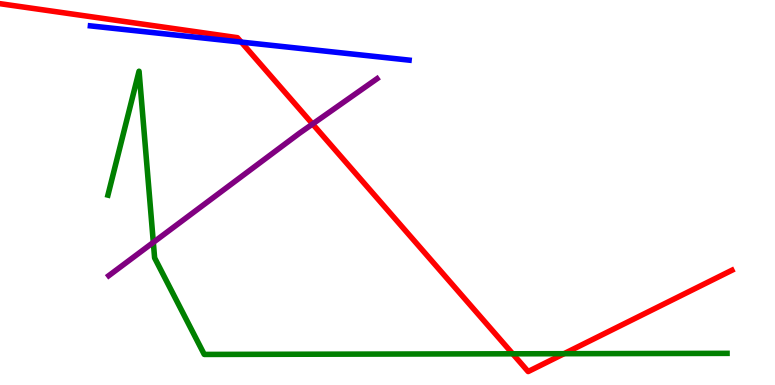[{'lines': ['blue', 'red'], 'intersections': [{'x': 3.11, 'y': 8.91}]}, {'lines': ['green', 'red'], 'intersections': [{'x': 6.62, 'y': 0.81}, {'x': 7.28, 'y': 0.813}]}, {'lines': ['purple', 'red'], 'intersections': [{'x': 4.03, 'y': 6.78}]}, {'lines': ['blue', 'green'], 'intersections': []}, {'lines': ['blue', 'purple'], 'intersections': []}, {'lines': ['green', 'purple'], 'intersections': [{'x': 1.98, 'y': 3.7}]}]